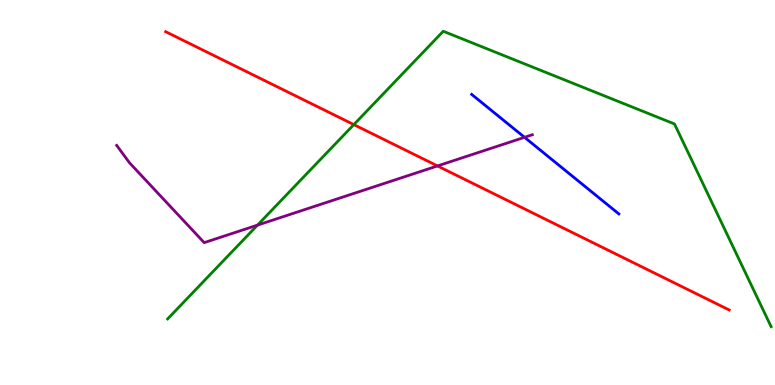[{'lines': ['blue', 'red'], 'intersections': []}, {'lines': ['green', 'red'], 'intersections': [{'x': 4.57, 'y': 6.76}]}, {'lines': ['purple', 'red'], 'intersections': [{'x': 5.65, 'y': 5.69}]}, {'lines': ['blue', 'green'], 'intersections': []}, {'lines': ['blue', 'purple'], 'intersections': [{'x': 6.77, 'y': 6.43}]}, {'lines': ['green', 'purple'], 'intersections': [{'x': 3.32, 'y': 4.15}]}]